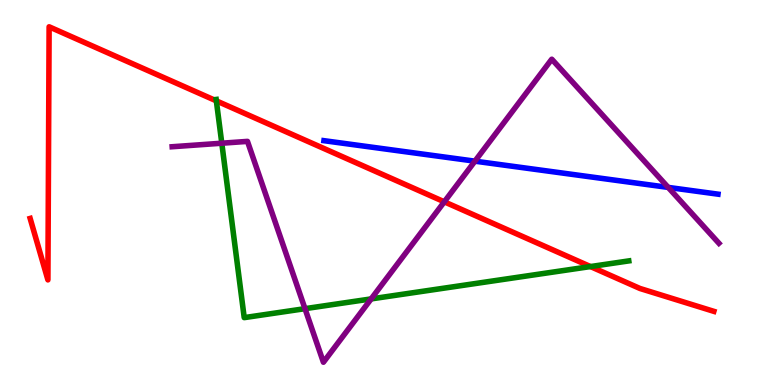[{'lines': ['blue', 'red'], 'intersections': []}, {'lines': ['green', 'red'], 'intersections': [{'x': 2.79, 'y': 7.38}, {'x': 7.62, 'y': 3.08}]}, {'lines': ['purple', 'red'], 'intersections': [{'x': 5.73, 'y': 4.76}]}, {'lines': ['blue', 'green'], 'intersections': []}, {'lines': ['blue', 'purple'], 'intersections': [{'x': 6.13, 'y': 5.81}, {'x': 8.62, 'y': 5.13}]}, {'lines': ['green', 'purple'], 'intersections': [{'x': 2.86, 'y': 6.28}, {'x': 3.94, 'y': 1.98}, {'x': 4.79, 'y': 2.24}]}]